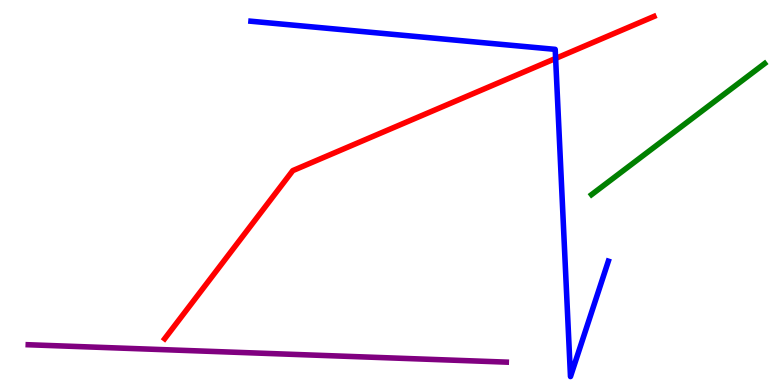[{'lines': ['blue', 'red'], 'intersections': [{'x': 7.17, 'y': 8.48}]}, {'lines': ['green', 'red'], 'intersections': []}, {'lines': ['purple', 'red'], 'intersections': []}, {'lines': ['blue', 'green'], 'intersections': []}, {'lines': ['blue', 'purple'], 'intersections': []}, {'lines': ['green', 'purple'], 'intersections': []}]